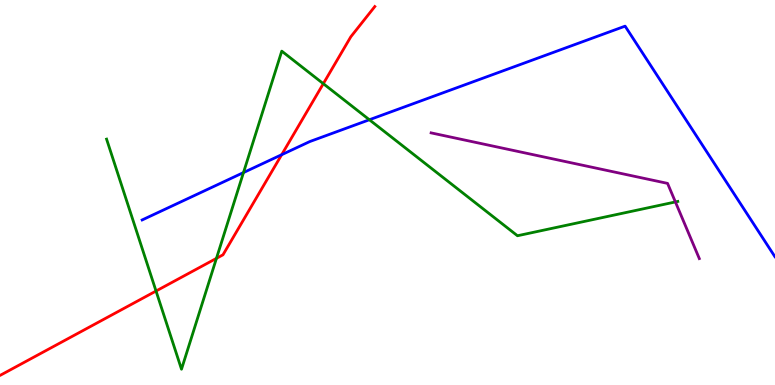[{'lines': ['blue', 'red'], 'intersections': [{'x': 3.63, 'y': 5.98}]}, {'lines': ['green', 'red'], 'intersections': [{'x': 2.01, 'y': 2.44}, {'x': 2.79, 'y': 3.29}, {'x': 4.17, 'y': 7.83}]}, {'lines': ['purple', 'red'], 'intersections': []}, {'lines': ['blue', 'green'], 'intersections': [{'x': 3.14, 'y': 5.52}, {'x': 4.77, 'y': 6.89}]}, {'lines': ['blue', 'purple'], 'intersections': []}, {'lines': ['green', 'purple'], 'intersections': [{'x': 8.71, 'y': 4.75}]}]